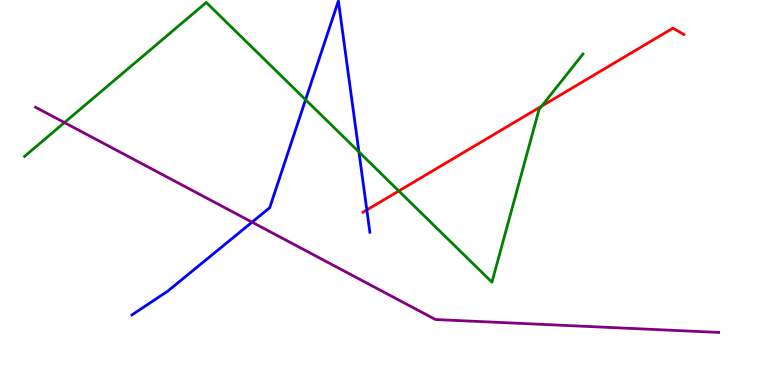[{'lines': ['blue', 'red'], 'intersections': [{'x': 4.73, 'y': 4.55}]}, {'lines': ['green', 'red'], 'intersections': [{'x': 5.15, 'y': 5.04}, {'x': 6.99, 'y': 7.24}]}, {'lines': ['purple', 'red'], 'intersections': []}, {'lines': ['blue', 'green'], 'intersections': [{'x': 3.94, 'y': 7.41}, {'x': 4.63, 'y': 6.05}]}, {'lines': ['blue', 'purple'], 'intersections': [{'x': 3.25, 'y': 4.23}]}, {'lines': ['green', 'purple'], 'intersections': [{'x': 0.831, 'y': 6.82}]}]